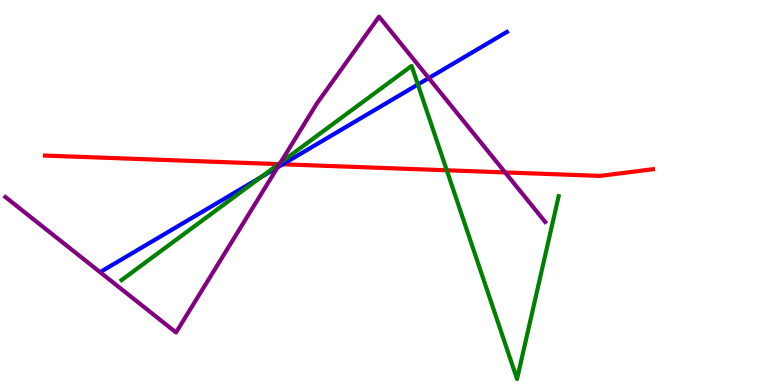[{'lines': ['blue', 'red'], 'intersections': [{'x': 3.65, 'y': 5.73}]}, {'lines': ['green', 'red'], 'intersections': [{'x': 3.6, 'y': 5.74}, {'x': 5.76, 'y': 5.58}]}, {'lines': ['purple', 'red'], 'intersections': [{'x': 3.61, 'y': 5.74}, {'x': 6.52, 'y': 5.52}]}, {'lines': ['blue', 'green'], 'intersections': [{'x': 3.37, 'y': 5.4}, {'x': 5.39, 'y': 7.81}]}, {'lines': ['blue', 'purple'], 'intersections': [{'x': 3.58, 'y': 5.65}, {'x': 5.53, 'y': 7.97}]}, {'lines': ['green', 'purple'], 'intersections': [{'x': 3.62, 'y': 5.77}]}]